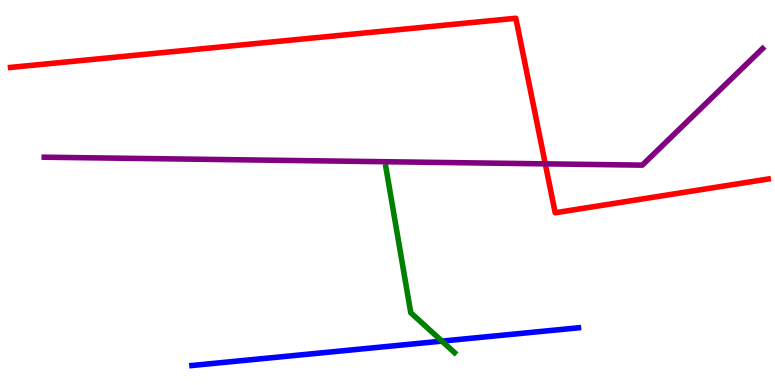[{'lines': ['blue', 'red'], 'intersections': []}, {'lines': ['green', 'red'], 'intersections': []}, {'lines': ['purple', 'red'], 'intersections': [{'x': 7.04, 'y': 5.74}]}, {'lines': ['blue', 'green'], 'intersections': [{'x': 5.7, 'y': 1.14}]}, {'lines': ['blue', 'purple'], 'intersections': []}, {'lines': ['green', 'purple'], 'intersections': []}]